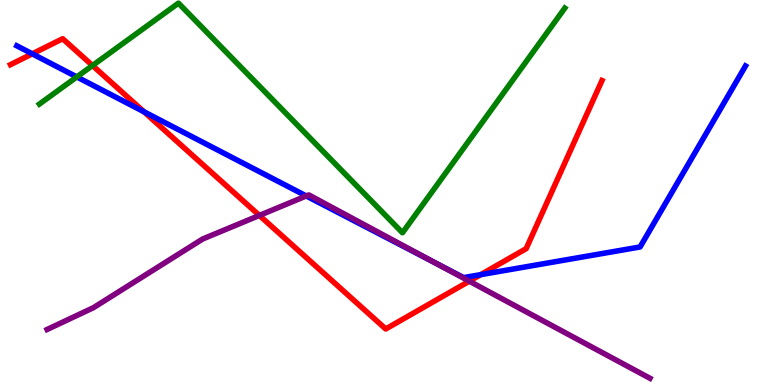[{'lines': ['blue', 'red'], 'intersections': [{'x': 0.416, 'y': 8.6}, {'x': 1.86, 'y': 7.1}, {'x': 6.2, 'y': 2.87}]}, {'lines': ['green', 'red'], 'intersections': [{'x': 1.19, 'y': 8.3}]}, {'lines': ['purple', 'red'], 'intersections': [{'x': 3.35, 'y': 4.4}, {'x': 6.06, 'y': 2.7}]}, {'lines': ['blue', 'green'], 'intersections': [{'x': 0.991, 'y': 8.0}]}, {'lines': ['blue', 'purple'], 'intersections': [{'x': 3.95, 'y': 4.91}, {'x': 5.61, 'y': 3.18}]}, {'lines': ['green', 'purple'], 'intersections': []}]